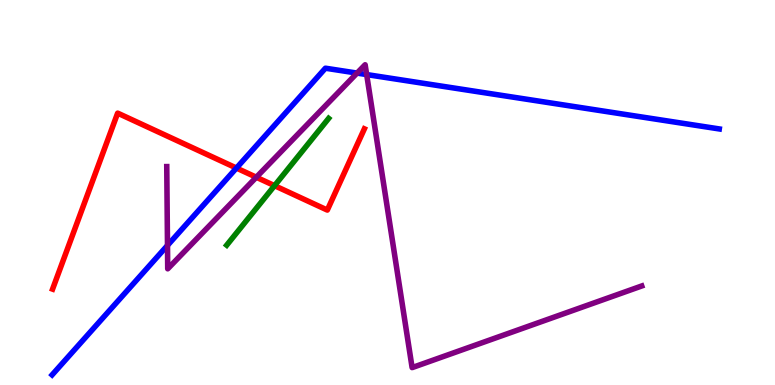[{'lines': ['blue', 'red'], 'intersections': [{'x': 3.05, 'y': 5.64}]}, {'lines': ['green', 'red'], 'intersections': [{'x': 3.54, 'y': 5.18}]}, {'lines': ['purple', 'red'], 'intersections': [{'x': 3.31, 'y': 5.4}]}, {'lines': ['blue', 'green'], 'intersections': []}, {'lines': ['blue', 'purple'], 'intersections': [{'x': 2.16, 'y': 3.63}, {'x': 4.61, 'y': 8.1}, {'x': 4.73, 'y': 8.06}]}, {'lines': ['green', 'purple'], 'intersections': []}]